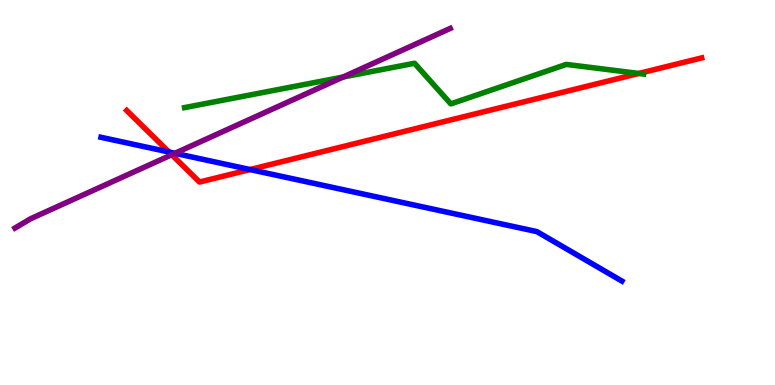[{'lines': ['blue', 'red'], 'intersections': [{'x': 2.18, 'y': 6.05}, {'x': 3.23, 'y': 5.6}]}, {'lines': ['green', 'red'], 'intersections': [{'x': 8.24, 'y': 8.09}]}, {'lines': ['purple', 'red'], 'intersections': [{'x': 2.22, 'y': 5.98}]}, {'lines': ['blue', 'green'], 'intersections': []}, {'lines': ['blue', 'purple'], 'intersections': [{'x': 2.26, 'y': 6.02}]}, {'lines': ['green', 'purple'], 'intersections': [{'x': 4.43, 'y': 8.0}]}]